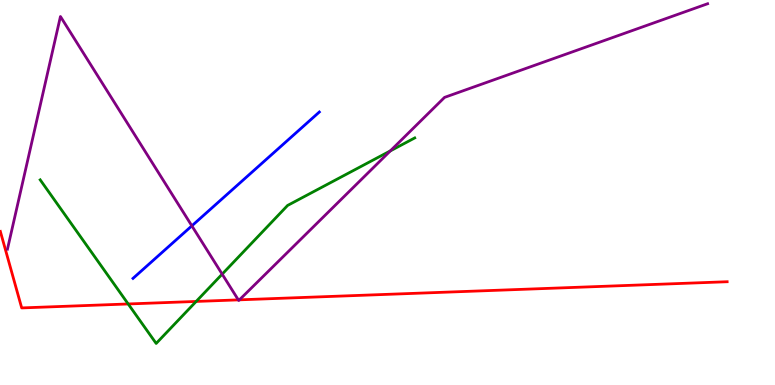[{'lines': ['blue', 'red'], 'intersections': []}, {'lines': ['green', 'red'], 'intersections': [{'x': 1.65, 'y': 2.1}, {'x': 2.53, 'y': 2.17}]}, {'lines': ['purple', 'red'], 'intersections': [{'x': 3.08, 'y': 2.21}, {'x': 3.09, 'y': 2.21}]}, {'lines': ['blue', 'green'], 'intersections': []}, {'lines': ['blue', 'purple'], 'intersections': [{'x': 2.48, 'y': 4.13}]}, {'lines': ['green', 'purple'], 'intersections': [{'x': 2.87, 'y': 2.88}, {'x': 5.04, 'y': 6.08}]}]